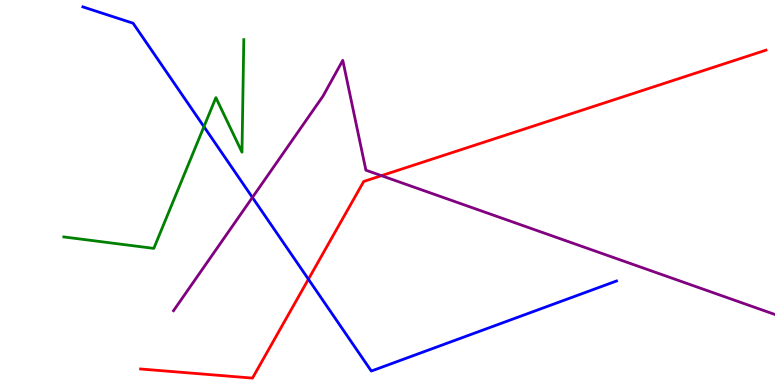[{'lines': ['blue', 'red'], 'intersections': [{'x': 3.98, 'y': 2.75}]}, {'lines': ['green', 'red'], 'intersections': []}, {'lines': ['purple', 'red'], 'intersections': [{'x': 4.92, 'y': 5.44}]}, {'lines': ['blue', 'green'], 'intersections': [{'x': 2.63, 'y': 6.71}]}, {'lines': ['blue', 'purple'], 'intersections': [{'x': 3.26, 'y': 4.87}]}, {'lines': ['green', 'purple'], 'intersections': []}]